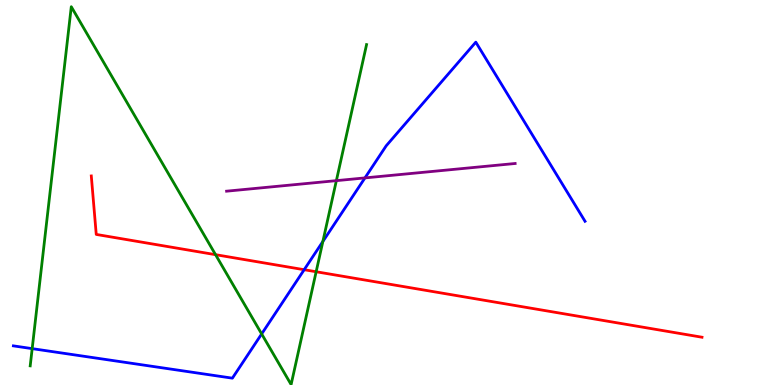[{'lines': ['blue', 'red'], 'intersections': [{'x': 3.92, 'y': 2.99}]}, {'lines': ['green', 'red'], 'intersections': [{'x': 2.78, 'y': 3.39}, {'x': 4.08, 'y': 2.94}]}, {'lines': ['purple', 'red'], 'intersections': []}, {'lines': ['blue', 'green'], 'intersections': [{'x': 0.415, 'y': 0.944}, {'x': 3.38, 'y': 1.33}, {'x': 4.17, 'y': 3.73}]}, {'lines': ['blue', 'purple'], 'intersections': [{'x': 4.71, 'y': 5.38}]}, {'lines': ['green', 'purple'], 'intersections': [{'x': 4.34, 'y': 5.31}]}]